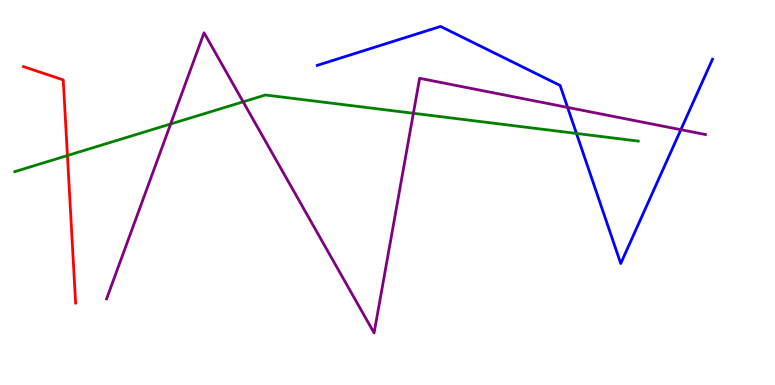[{'lines': ['blue', 'red'], 'intersections': []}, {'lines': ['green', 'red'], 'intersections': [{'x': 0.87, 'y': 5.96}]}, {'lines': ['purple', 'red'], 'intersections': []}, {'lines': ['blue', 'green'], 'intersections': [{'x': 7.44, 'y': 6.53}]}, {'lines': ['blue', 'purple'], 'intersections': [{'x': 7.32, 'y': 7.21}, {'x': 8.79, 'y': 6.63}]}, {'lines': ['green', 'purple'], 'intersections': [{'x': 2.2, 'y': 6.78}, {'x': 3.14, 'y': 7.36}, {'x': 5.33, 'y': 7.06}]}]